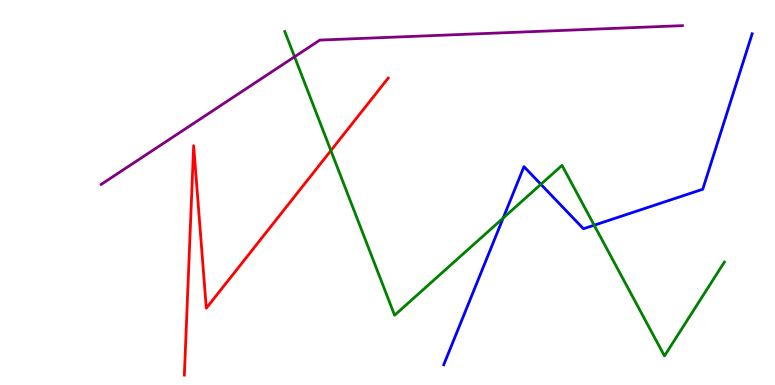[{'lines': ['blue', 'red'], 'intersections': []}, {'lines': ['green', 'red'], 'intersections': [{'x': 4.27, 'y': 6.09}]}, {'lines': ['purple', 'red'], 'intersections': []}, {'lines': ['blue', 'green'], 'intersections': [{'x': 6.49, 'y': 4.34}, {'x': 6.98, 'y': 5.21}, {'x': 7.67, 'y': 4.15}]}, {'lines': ['blue', 'purple'], 'intersections': []}, {'lines': ['green', 'purple'], 'intersections': [{'x': 3.8, 'y': 8.53}]}]